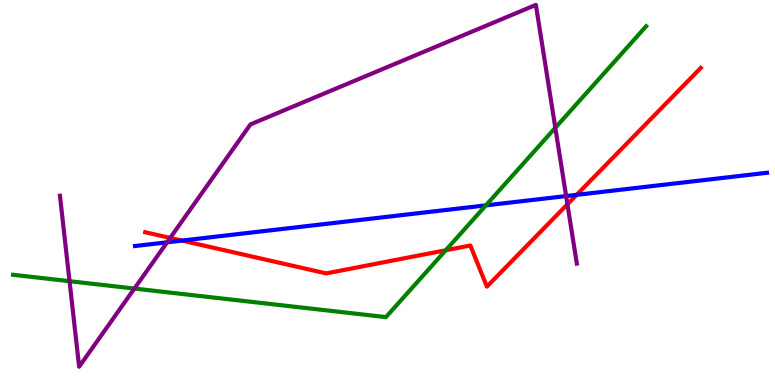[{'lines': ['blue', 'red'], 'intersections': [{'x': 2.35, 'y': 3.75}, {'x': 7.44, 'y': 4.94}]}, {'lines': ['green', 'red'], 'intersections': [{'x': 5.75, 'y': 3.5}]}, {'lines': ['purple', 'red'], 'intersections': [{'x': 2.2, 'y': 3.82}, {'x': 7.32, 'y': 4.69}]}, {'lines': ['blue', 'green'], 'intersections': [{'x': 6.27, 'y': 4.67}]}, {'lines': ['blue', 'purple'], 'intersections': [{'x': 2.16, 'y': 3.71}, {'x': 7.3, 'y': 4.91}]}, {'lines': ['green', 'purple'], 'intersections': [{'x': 0.897, 'y': 2.7}, {'x': 1.73, 'y': 2.51}, {'x': 7.17, 'y': 6.68}]}]